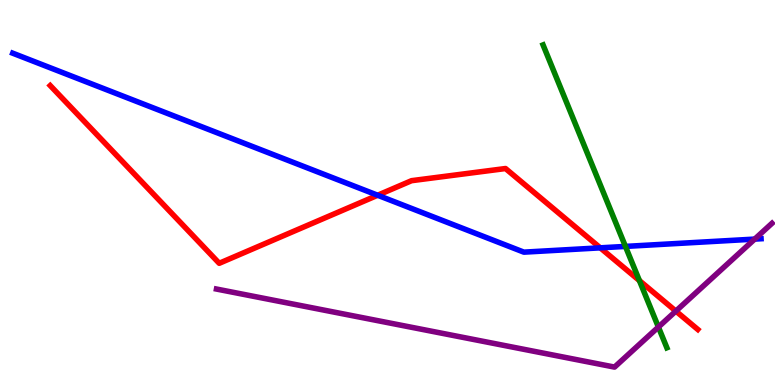[{'lines': ['blue', 'red'], 'intersections': [{'x': 4.87, 'y': 4.93}, {'x': 7.75, 'y': 3.56}]}, {'lines': ['green', 'red'], 'intersections': [{'x': 8.25, 'y': 2.71}]}, {'lines': ['purple', 'red'], 'intersections': [{'x': 8.72, 'y': 1.92}]}, {'lines': ['blue', 'green'], 'intersections': [{'x': 8.07, 'y': 3.6}]}, {'lines': ['blue', 'purple'], 'intersections': [{'x': 9.74, 'y': 3.79}]}, {'lines': ['green', 'purple'], 'intersections': [{'x': 8.5, 'y': 1.51}]}]